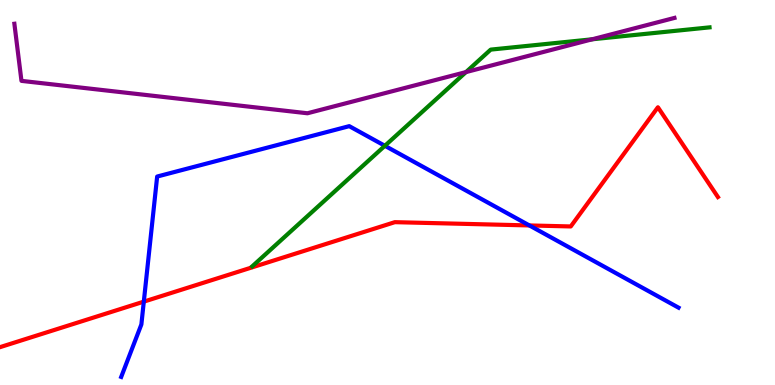[{'lines': ['blue', 'red'], 'intersections': [{'x': 1.86, 'y': 2.17}, {'x': 6.83, 'y': 4.14}]}, {'lines': ['green', 'red'], 'intersections': []}, {'lines': ['purple', 'red'], 'intersections': []}, {'lines': ['blue', 'green'], 'intersections': [{'x': 4.97, 'y': 6.21}]}, {'lines': ['blue', 'purple'], 'intersections': []}, {'lines': ['green', 'purple'], 'intersections': [{'x': 6.01, 'y': 8.13}, {'x': 7.64, 'y': 8.98}]}]